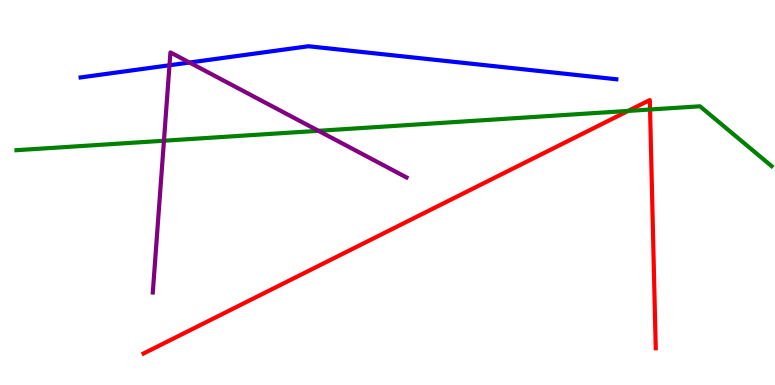[{'lines': ['blue', 'red'], 'intersections': []}, {'lines': ['green', 'red'], 'intersections': [{'x': 8.1, 'y': 7.12}, {'x': 8.39, 'y': 7.16}]}, {'lines': ['purple', 'red'], 'intersections': []}, {'lines': ['blue', 'green'], 'intersections': []}, {'lines': ['blue', 'purple'], 'intersections': [{'x': 2.19, 'y': 8.3}, {'x': 2.45, 'y': 8.38}]}, {'lines': ['green', 'purple'], 'intersections': [{'x': 2.12, 'y': 6.34}, {'x': 4.11, 'y': 6.6}]}]